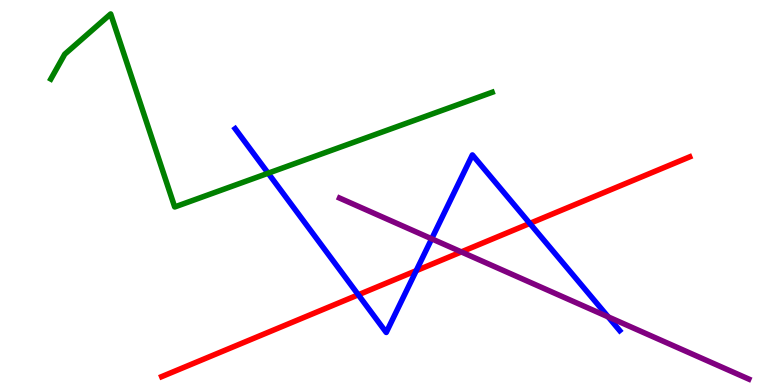[{'lines': ['blue', 'red'], 'intersections': [{'x': 4.62, 'y': 2.34}, {'x': 5.37, 'y': 2.97}, {'x': 6.84, 'y': 4.2}]}, {'lines': ['green', 'red'], 'intersections': []}, {'lines': ['purple', 'red'], 'intersections': [{'x': 5.95, 'y': 3.46}]}, {'lines': ['blue', 'green'], 'intersections': [{'x': 3.46, 'y': 5.5}]}, {'lines': ['blue', 'purple'], 'intersections': [{'x': 5.57, 'y': 3.8}, {'x': 7.85, 'y': 1.77}]}, {'lines': ['green', 'purple'], 'intersections': []}]